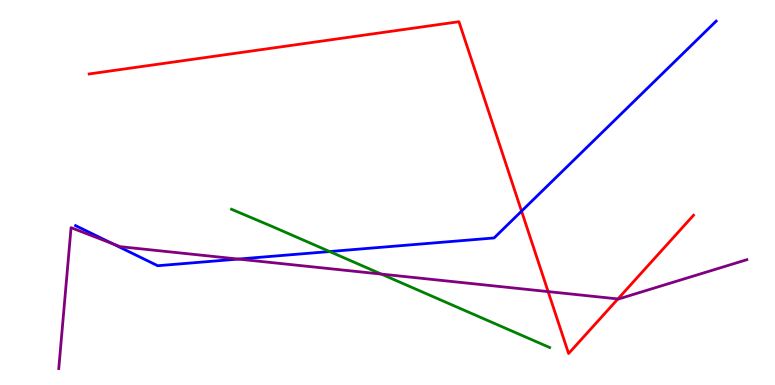[{'lines': ['blue', 'red'], 'intersections': [{'x': 6.73, 'y': 4.52}]}, {'lines': ['green', 'red'], 'intersections': []}, {'lines': ['purple', 'red'], 'intersections': [{'x': 7.07, 'y': 2.43}, {'x': 7.97, 'y': 2.24}]}, {'lines': ['blue', 'green'], 'intersections': [{'x': 4.25, 'y': 3.47}]}, {'lines': ['blue', 'purple'], 'intersections': [{'x': 1.46, 'y': 3.67}, {'x': 3.08, 'y': 3.27}]}, {'lines': ['green', 'purple'], 'intersections': [{'x': 4.92, 'y': 2.88}]}]